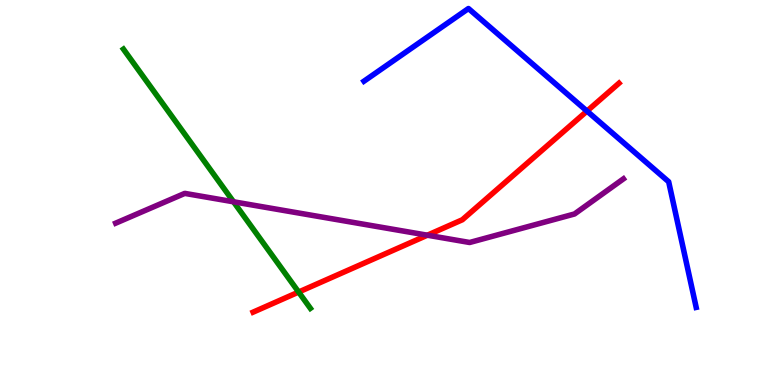[{'lines': ['blue', 'red'], 'intersections': [{'x': 7.57, 'y': 7.11}]}, {'lines': ['green', 'red'], 'intersections': [{'x': 3.85, 'y': 2.41}]}, {'lines': ['purple', 'red'], 'intersections': [{'x': 5.51, 'y': 3.89}]}, {'lines': ['blue', 'green'], 'intersections': []}, {'lines': ['blue', 'purple'], 'intersections': []}, {'lines': ['green', 'purple'], 'intersections': [{'x': 3.01, 'y': 4.76}]}]